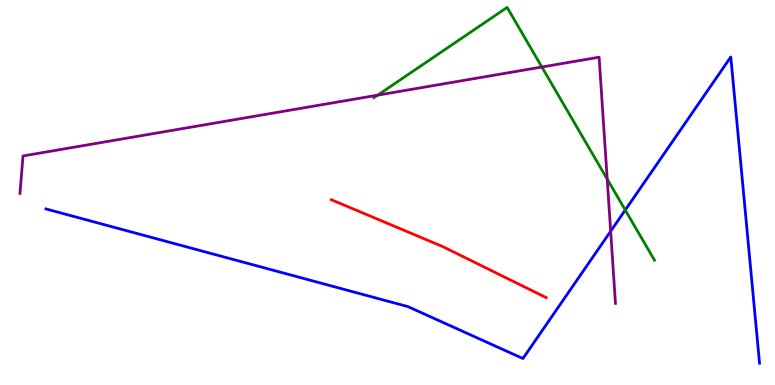[{'lines': ['blue', 'red'], 'intersections': []}, {'lines': ['green', 'red'], 'intersections': []}, {'lines': ['purple', 'red'], 'intersections': []}, {'lines': ['blue', 'green'], 'intersections': [{'x': 8.07, 'y': 4.54}]}, {'lines': ['blue', 'purple'], 'intersections': [{'x': 7.88, 'y': 3.99}]}, {'lines': ['green', 'purple'], 'intersections': [{'x': 4.87, 'y': 7.53}, {'x': 6.99, 'y': 8.26}, {'x': 7.83, 'y': 5.35}]}]